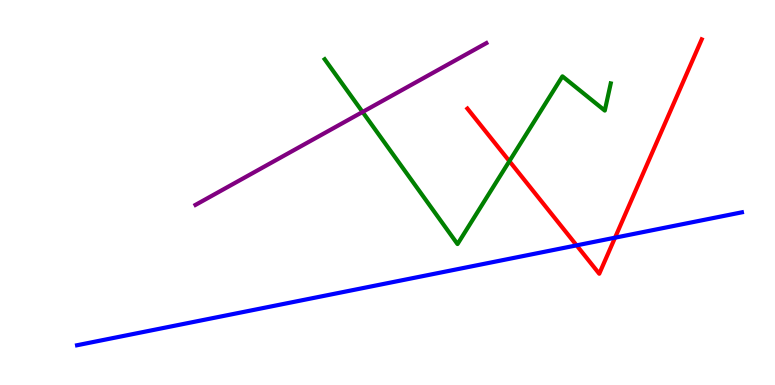[{'lines': ['blue', 'red'], 'intersections': [{'x': 7.44, 'y': 3.63}, {'x': 7.94, 'y': 3.83}]}, {'lines': ['green', 'red'], 'intersections': [{'x': 6.57, 'y': 5.81}]}, {'lines': ['purple', 'red'], 'intersections': []}, {'lines': ['blue', 'green'], 'intersections': []}, {'lines': ['blue', 'purple'], 'intersections': []}, {'lines': ['green', 'purple'], 'intersections': [{'x': 4.68, 'y': 7.09}]}]